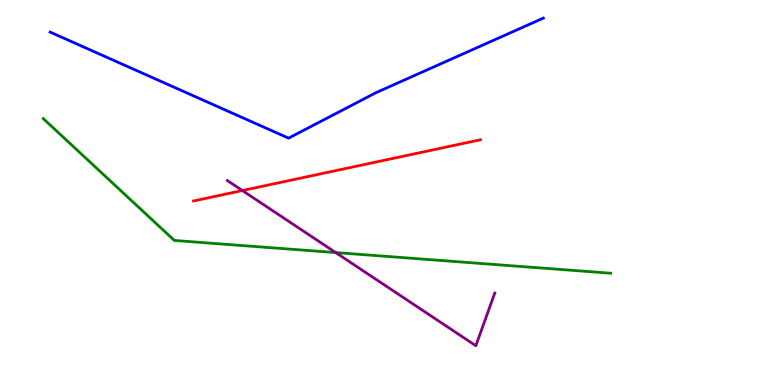[{'lines': ['blue', 'red'], 'intersections': []}, {'lines': ['green', 'red'], 'intersections': []}, {'lines': ['purple', 'red'], 'intersections': [{'x': 3.13, 'y': 5.05}]}, {'lines': ['blue', 'green'], 'intersections': []}, {'lines': ['blue', 'purple'], 'intersections': []}, {'lines': ['green', 'purple'], 'intersections': [{'x': 4.33, 'y': 3.44}]}]